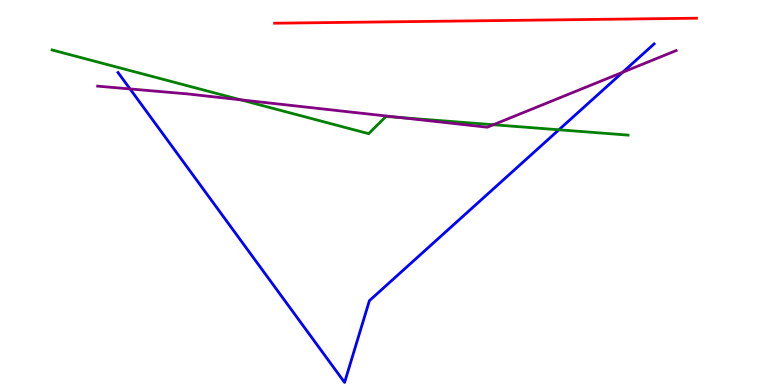[{'lines': ['blue', 'red'], 'intersections': []}, {'lines': ['green', 'red'], 'intersections': []}, {'lines': ['purple', 'red'], 'intersections': []}, {'lines': ['blue', 'green'], 'intersections': [{'x': 7.21, 'y': 6.63}]}, {'lines': ['blue', 'purple'], 'intersections': [{'x': 1.68, 'y': 7.69}, {'x': 8.03, 'y': 8.12}]}, {'lines': ['green', 'purple'], 'intersections': [{'x': 3.11, 'y': 7.41}, {'x': 5.16, 'y': 6.95}, {'x': 6.37, 'y': 6.76}]}]